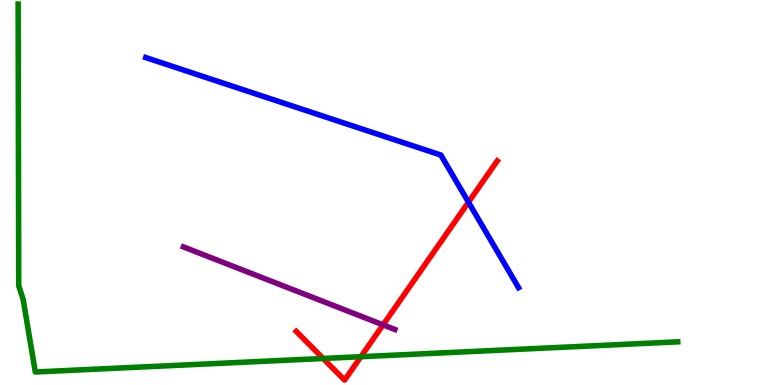[{'lines': ['blue', 'red'], 'intersections': [{'x': 6.04, 'y': 4.75}]}, {'lines': ['green', 'red'], 'intersections': [{'x': 4.17, 'y': 0.689}, {'x': 4.66, 'y': 0.735}]}, {'lines': ['purple', 'red'], 'intersections': [{'x': 4.94, 'y': 1.56}]}, {'lines': ['blue', 'green'], 'intersections': []}, {'lines': ['blue', 'purple'], 'intersections': []}, {'lines': ['green', 'purple'], 'intersections': []}]